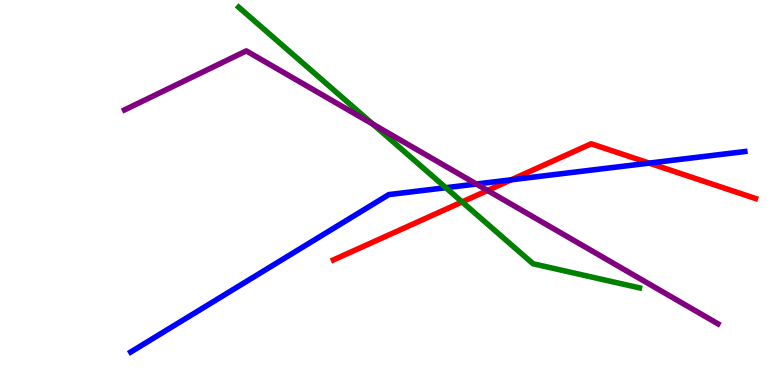[{'lines': ['blue', 'red'], 'intersections': [{'x': 6.6, 'y': 5.33}, {'x': 8.38, 'y': 5.76}]}, {'lines': ['green', 'red'], 'intersections': [{'x': 5.96, 'y': 4.75}]}, {'lines': ['purple', 'red'], 'intersections': [{'x': 6.29, 'y': 5.05}]}, {'lines': ['blue', 'green'], 'intersections': [{'x': 5.75, 'y': 5.12}]}, {'lines': ['blue', 'purple'], 'intersections': [{'x': 6.15, 'y': 5.22}]}, {'lines': ['green', 'purple'], 'intersections': [{'x': 4.81, 'y': 6.78}]}]